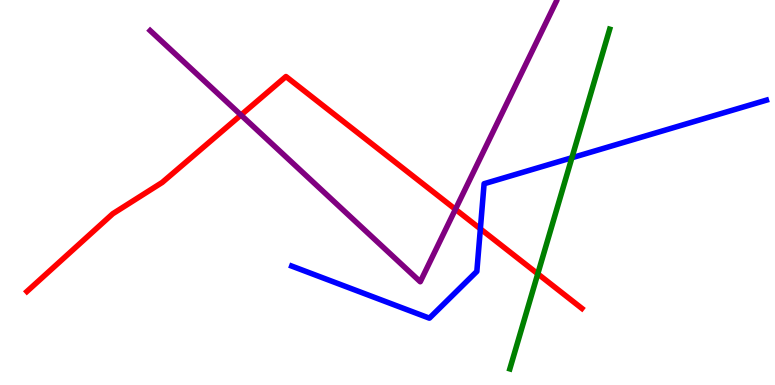[{'lines': ['blue', 'red'], 'intersections': [{'x': 6.2, 'y': 4.06}]}, {'lines': ['green', 'red'], 'intersections': [{'x': 6.94, 'y': 2.89}]}, {'lines': ['purple', 'red'], 'intersections': [{'x': 3.11, 'y': 7.01}, {'x': 5.88, 'y': 4.56}]}, {'lines': ['blue', 'green'], 'intersections': [{'x': 7.38, 'y': 5.9}]}, {'lines': ['blue', 'purple'], 'intersections': []}, {'lines': ['green', 'purple'], 'intersections': []}]